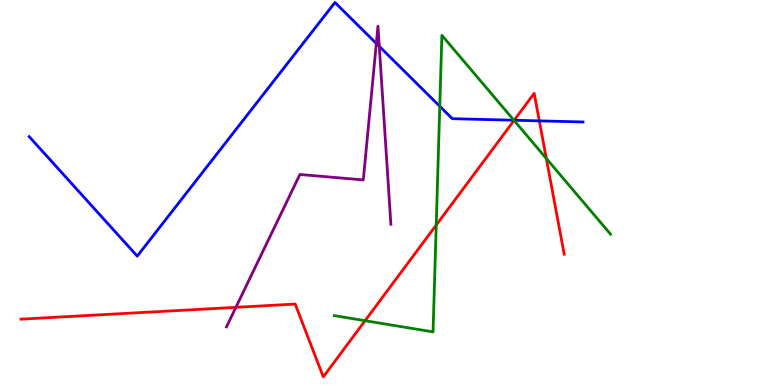[{'lines': ['blue', 'red'], 'intersections': [{'x': 6.63, 'y': 6.88}, {'x': 6.96, 'y': 6.86}]}, {'lines': ['green', 'red'], 'intersections': [{'x': 4.71, 'y': 1.67}, {'x': 5.63, 'y': 4.15}, {'x': 6.63, 'y': 6.87}, {'x': 7.05, 'y': 5.88}]}, {'lines': ['purple', 'red'], 'intersections': [{'x': 3.04, 'y': 2.02}]}, {'lines': ['blue', 'green'], 'intersections': [{'x': 5.67, 'y': 7.24}, {'x': 6.63, 'y': 6.88}]}, {'lines': ['blue', 'purple'], 'intersections': [{'x': 4.86, 'y': 8.87}, {'x': 4.89, 'y': 8.8}]}, {'lines': ['green', 'purple'], 'intersections': []}]